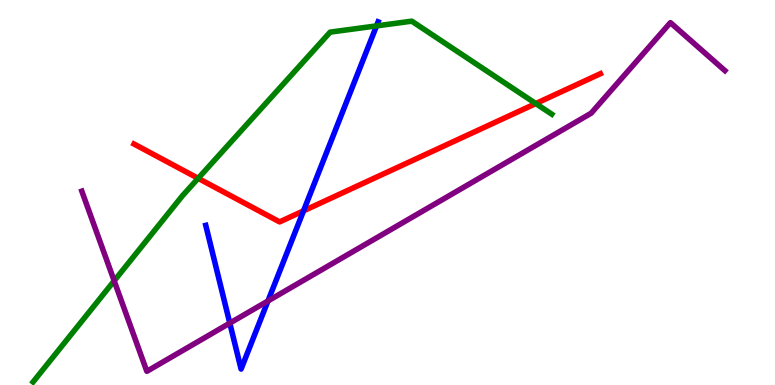[{'lines': ['blue', 'red'], 'intersections': [{'x': 3.92, 'y': 4.52}]}, {'lines': ['green', 'red'], 'intersections': [{'x': 2.56, 'y': 5.37}, {'x': 6.91, 'y': 7.31}]}, {'lines': ['purple', 'red'], 'intersections': []}, {'lines': ['blue', 'green'], 'intersections': [{'x': 4.86, 'y': 9.33}]}, {'lines': ['blue', 'purple'], 'intersections': [{'x': 2.97, 'y': 1.61}, {'x': 3.46, 'y': 2.18}]}, {'lines': ['green', 'purple'], 'intersections': [{'x': 1.47, 'y': 2.71}]}]